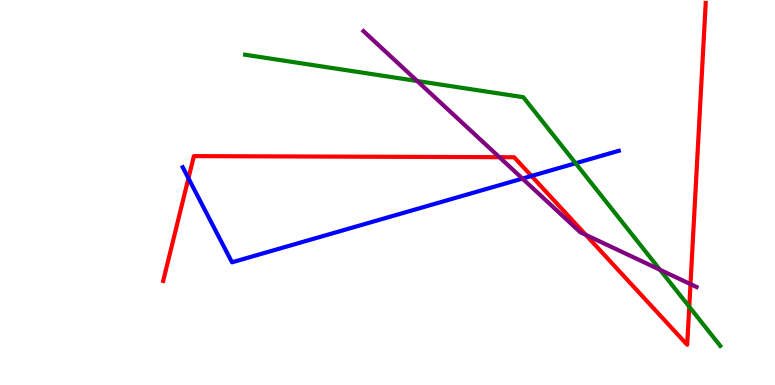[{'lines': ['blue', 'red'], 'intersections': [{'x': 2.43, 'y': 5.37}, {'x': 6.86, 'y': 5.43}]}, {'lines': ['green', 'red'], 'intersections': [{'x': 8.89, 'y': 2.03}]}, {'lines': ['purple', 'red'], 'intersections': [{'x': 6.44, 'y': 5.92}, {'x': 7.56, 'y': 3.9}, {'x': 8.91, 'y': 2.62}]}, {'lines': ['blue', 'green'], 'intersections': [{'x': 7.43, 'y': 5.76}]}, {'lines': ['blue', 'purple'], 'intersections': [{'x': 6.74, 'y': 5.36}]}, {'lines': ['green', 'purple'], 'intersections': [{'x': 5.38, 'y': 7.9}, {'x': 8.52, 'y': 2.99}]}]